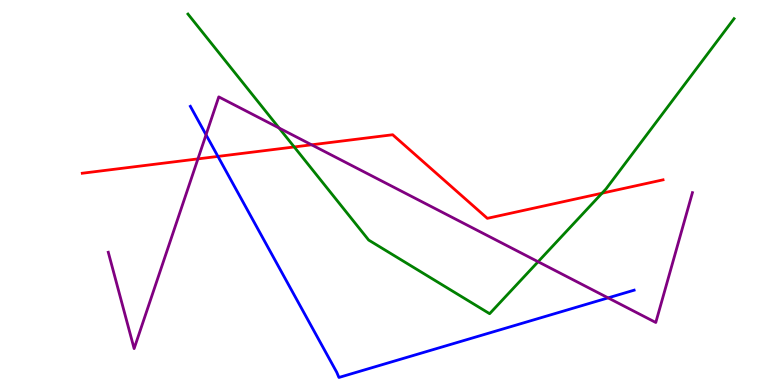[{'lines': ['blue', 'red'], 'intersections': [{'x': 2.81, 'y': 5.94}]}, {'lines': ['green', 'red'], 'intersections': [{'x': 3.8, 'y': 6.18}, {'x': 7.77, 'y': 4.98}]}, {'lines': ['purple', 'red'], 'intersections': [{'x': 2.55, 'y': 5.87}, {'x': 4.02, 'y': 6.24}]}, {'lines': ['blue', 'green'], 'intersections': []}, {'lines': ['blue', 'purple'], 'intersections': [{'x': 2.66, 'y': 6.5}, {'x': 7.85, 'y': 2.26}]}, {'lines': ['green', 'purple'], 'intersections': [{'x': 3.6, 'y': 6.68}, {'x': 6.94, 'y': 3.2}]}]